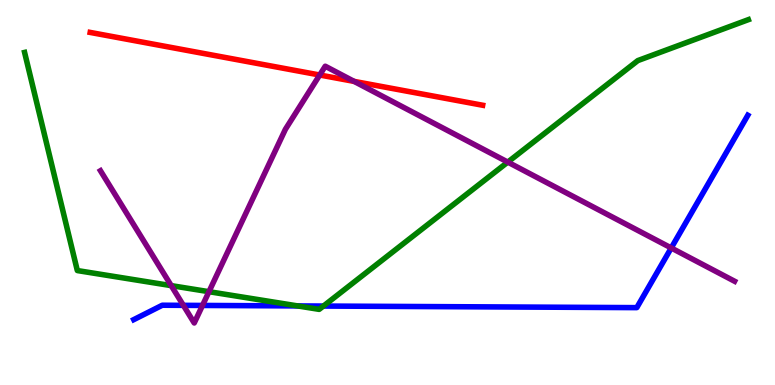[{'lines': ['blue', 'red'], 'intersections': []}, {'lines': ['green', 'red'], 'intersections': []}, {'lines': ['purple', 'red'], 'intersections': [{'x': 4.13, 'y': 8.05}, {'x': 4.57, 'y': 7.89}]}, {'lines': ['blue', 'green'], 'intersections': [{'x': 3.84, 'y': 2.05}, {'x': 4.17, 'y': 2.05}]}, {'lines': ['blue', 'purple'], 'intersections': [{'x': 2.37, 'y': 2.07}, {'x': 2.61, 'y': 2.07}, {'x': 8.66, 'y': 3.56}]}, {'lines': ['green', 'purple'], 'intersections': [{'x': 2.21, 'y': 2.58}, {'x': 2.7, 'y': 2.42}, {'x': 6.55, 'y': 5.79}]}]